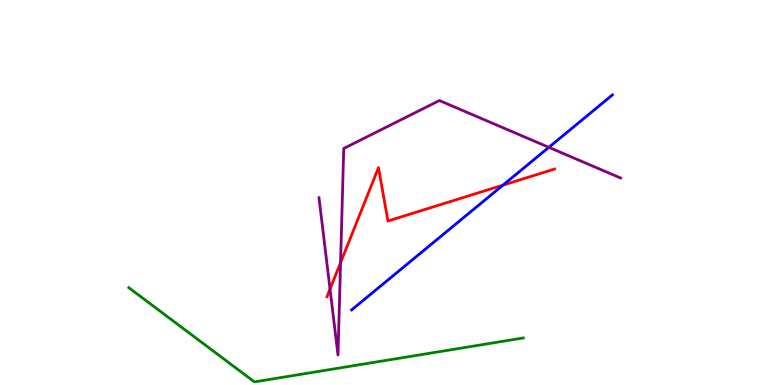[{'lines': ['blue', 'red'], 'intersections': [{'x': 6.49, 'y': 5.19}]}, {'lines': ['green', 'red'], 'intersections': []}, {'lines': ['purple', 'red'], 'intersections': [{'x': 4.26, 'y': 2.49}, {'x': 4.39, 'y': 3.18}]}, {'lines': ['blue', 'green'], 'intersections': []}, {'lines': ['blue', 'purple'], 'intersections': [{'x': 7.08, 'y': 6.17}]}, {'lines': ['green', 'purple'], 'intersections': []}]